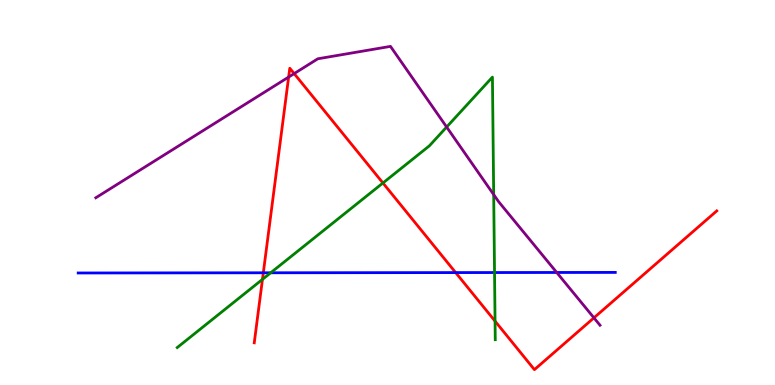[{'lines': ['blue', 'red'], 'intersections': [{'x': 3.4, 'y': 2.91}, {'x': 5.88, 'y': 2.92}]}, {'lines': ['green', 'red'], 'intersections': [{'x': 3.39, 'y': 2.74}, {'x': 4.94, 'y': 5.25}, {'x': 6.39, 'y': 1.66}]}, {'lines': ['purple', 'red'], 'intersections': [{'x': 3.72, 'y': 8.0}, {'x': 3.8, 'y': 8.09}, {'x': 7.66, 'y': 1.74}]}, {'lines': ['blue', 'green'], 'intersections': [{'x': 3.49, 'y': 2.91}, {'x': 6.38, 'y': 2.92}]}, {'lines': ['blue', 'purple'], 'intersections': [{'x': 7.18, 'y': 2.92}]}, {'lines': ['green', 'purple'], 'intersections': [{'x': 5.76, 'y': 6.7}, {'x': 6.37, 'y': 4.95}]}]